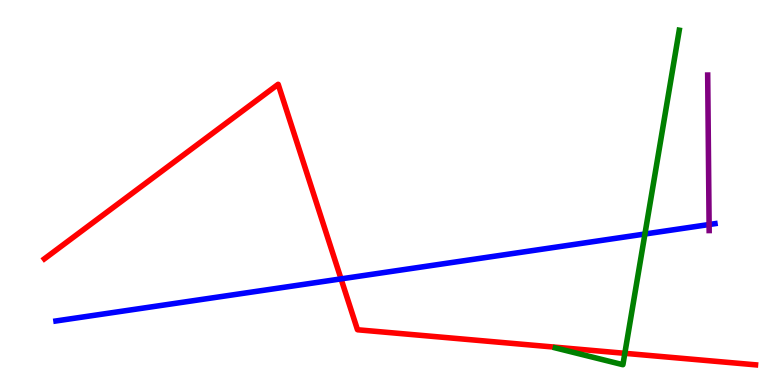[{'lines': ['blue', 'red'], 'intersections': [{'x': 4.4, 'y': 2.76}]}, {'lines': ['green', 'red'], 'intersections': [{'x': 8.06, 'y': 0.823}]}, {'lines': ['purple', 'red'], 'intersections': []}, {'lines': ['blue', 'green'], 'intersections': [{'x': 8.32, 'y': 3.92}]}, {'lines': ['blue', 'purple'], 'intersections': [{'x': 9.15, 'y': 4.17}]}, {'lines': ['green', 'purple'], 'intersections': []}]